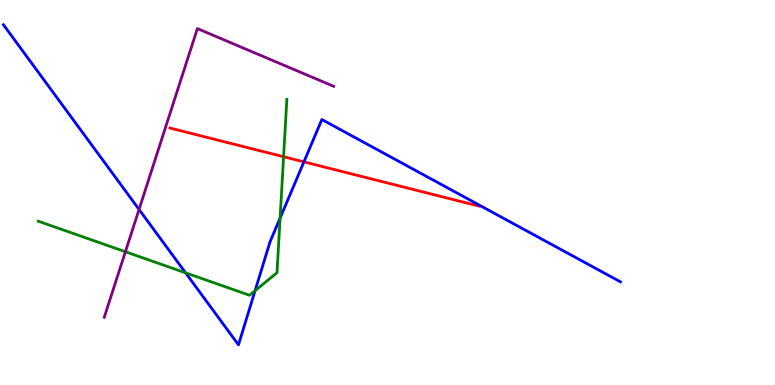[{'lines': ['blue', 'red'], 'intersections': [{'x': 3.92, 'y': 5.8}]}, {'lines': ['green', 'red'], 'intersections': [{'x': 3.66, 'y': 5.93}]}, {'lines': ['purple', 'red'], 'intersections': []}, {'lines': ['blue', 'green'], 'intersections': [{'x': 2.39, 'y': 2.91}, {'x': 3.29, 'y': 2.45}, {'x': 3.61, 'y': 4.34}]}, {'lines': ['blue', 'purple'], 'intersections': [{'x': 1.79, 'y': 4.56}]}, {'lines': ['green', 'purple'], 'intersections': [{'x': 1.62, 'y': 3.46}]}]